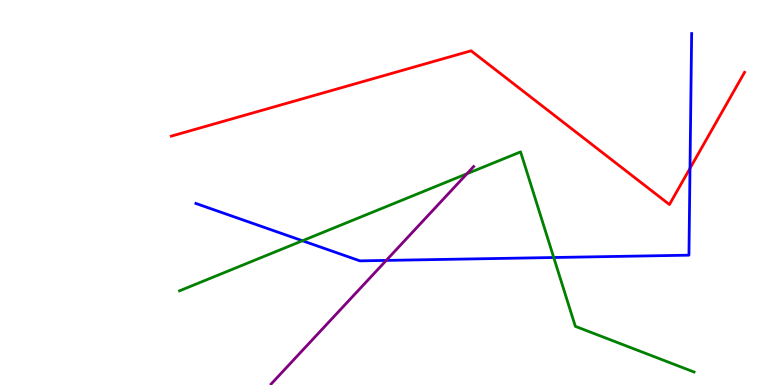[{'lines': ['blue', 'red'], 'intersections': [{'x': 8.9, 'y': 5.63}]}, {'lines': ['green', 'red'], 'intersections': []}, {'lines': ['purple', 'red'], 'intersections': []}, {'lines': ['blue', 'green'], 'intersections': [{'x': 3.9, 'y': 3.75}, {'x': 7.14, 'y': 3.31}]}, {'lines': ['blue', 'purple'], 'intersections': [{'x': 4.98, 'y': 3.24}]}, {'lines': ['green', 'purple'], 'intersections': [{'x': 6.03, 'y': 5.49}]}]